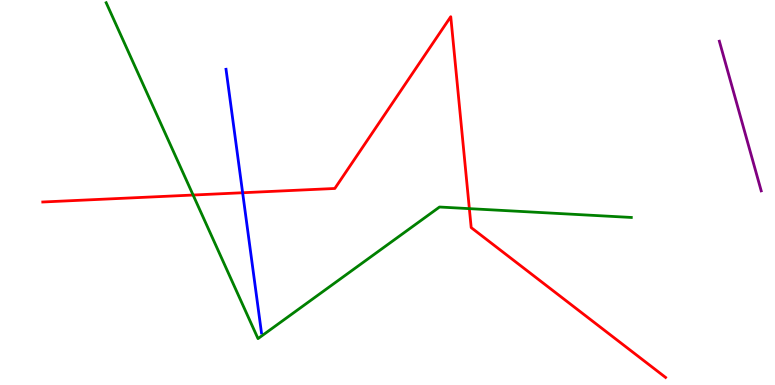[{'lines': ['blue', 'red'], 'intersections': [{'x': 3.13, 'y': 4.99}]}, {'lines': ['green', 'red'], 'intersections': [{'x': 2.49, 'y': 4.93}, {'x': 6.06, 'y': 4.58}]}, {'lines': ['purple', 'red'], 'intersections': []}, {'lines': ['blue', 'green'], 'intersections': []}, {'lines': ['blue', 'purple'], 'intersections': []}, {'lines': ['green', 'purple'], 'intersections': []}]